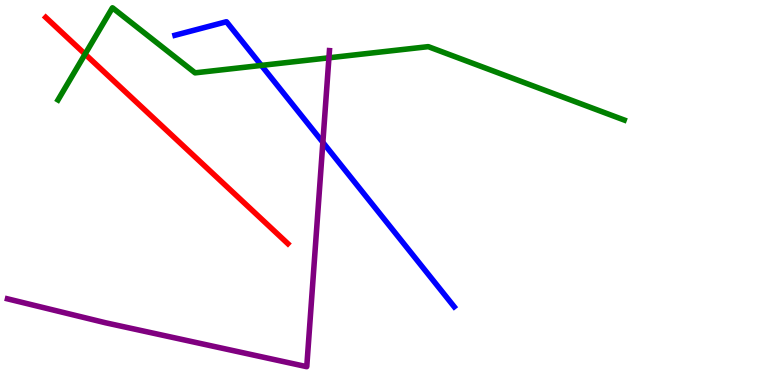[{'lines': ['blue', 'red'], 'intersections': []}, {'lines': ['green', 'red'], 'intersections': [{'x': 1.1, 'y': 8.59}]}, {'lines': ['purple', 'red'], 'intersections': []}, {'lines': ['blue', 'green'], 'intersections': [{'x': 3.37, 'y': 8.3}]}, {'lines': ['blue', 'purple'], 'intersections': [{'x': 4.17, 'y': 6.3}]}, {'lines': ['green', 'purple'], 'intersections': [{'x': 4.24, 'y': 8.5}]}]